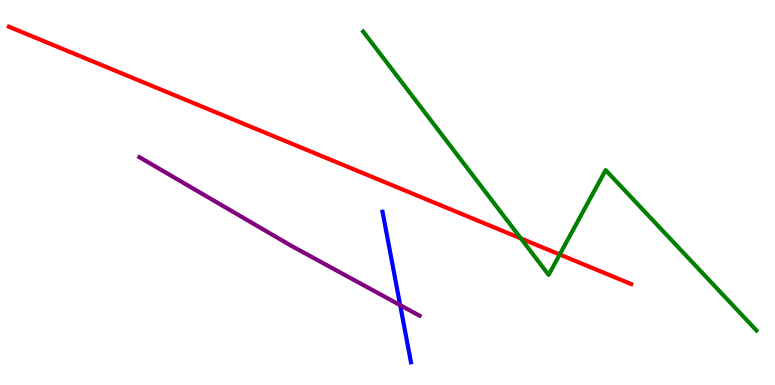[{'lines': ['blue', 'red'], 'intersections': []}, {'lines': ['green', 'red'], 'intersections': [{'x': 6.72, 'y': 3.81}, {'x': 7.22, 'y': 3.39}]}, {'lines': ['purple', 'red'], 'intersections': []}, {'lines': ['blue', 'green'], 'intersections': []}, {'lines': ['blue', 'purple'], 'intersections': [{'x': 5.16, 'y': 2.07}]}, {'lines': ['green', 'purple'], 'intersections': []}]